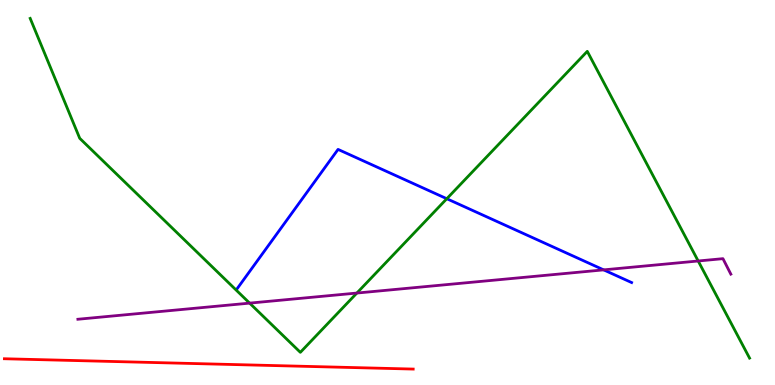[{'lines': ['blue', 'red'], 'intersections': []}, {'lines': ['green', 'red'], 'intersections': []}, {'lines': ['purple', 'red'], 'intersections': []}, {'lines': ['blue', 'green'], 'intersections': [{'x': 5.77, 'y': 4.84}]}, {'lines': ['blue', 'purple'], 'intersections': [{'x': 7.79, 'y': 2.99}]}, {'lines': ['green', 'purple'], 'intersections': [{'x': 3.22, 'y': 2.13}, {'x': 4.6, 'y': 2.39}, {'x': 9.01, 'y': 3.22}]}]